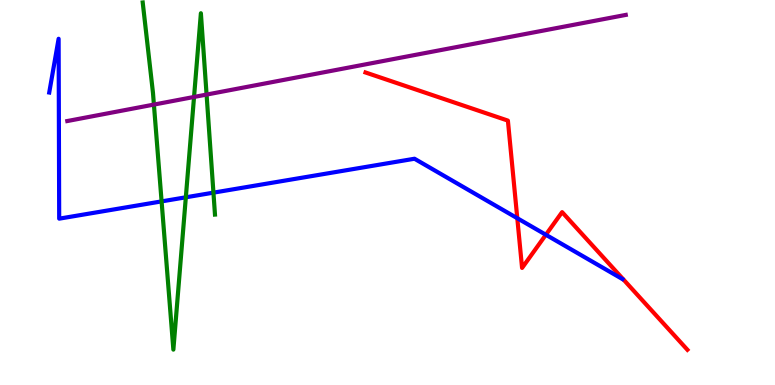[{'lines': ['blue', 'red'], 'intersections': [{'x': 6.67, 'y': 4.33}, {'x': 7.04, 'y': 3.9}]}, {'lines': ['green', 'red'], 'intersections': []}, {'lines': ['purple', 'red'], 'intersections': []}, {'lines': ['blue', 'green'], 'intersections': [{'x': 2.09, 'y': 4.77}, {'x': 2.4, 'y': 4.88}, {'x': 2.75, 'y': 5.0}]}, {'lines': ['blue', 'purple'], 'intersections': []}, {'lines': ['green', 'purple'], 'intersections': [{'x': 1.99, 'y': 7.28}, {'x': 2.5, 'y': 7.48}, {'x': 2.67, 'y': 7.54}]}]